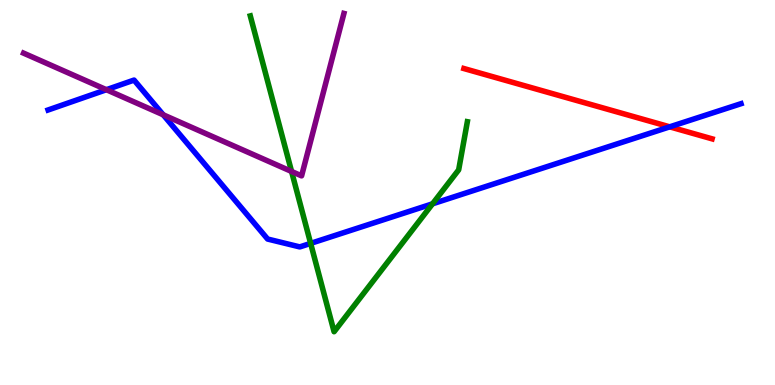[{'lines': ['blue', 'red'], 'intersections': [{'x': 8.64, 'y': 6.71}]}, {'lines': ['green', 'red'], 'intersections': []}, {'lines': ['purple', 'red'], 'intersections': []}, {'lines': ['blue', 'green'], 'intersections': [{'x': 4.01, 'y': 3.68}, {'x': 5.58, 'y': 4.71}]}, {'lines': ['blue', 'purple'], 'intersections': [{'x': 1.37, 'y': 7.67}, {'x': 2.11, 'y': 7.02}]}, {'lines': ['green', 'purple'], 'intersections': [{'x': 3.76, 'y': 5.55}]}]